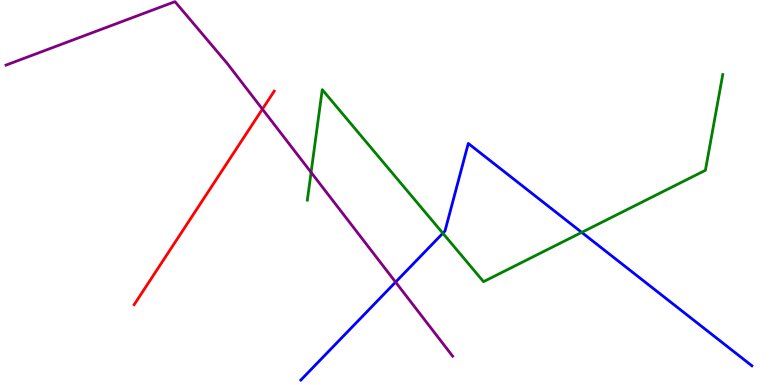[{'lines': ['blue', 'red'], 'intersections': []}, {'lines': ['green', 'red'], 'intersections': []}, {'lines': ['purple', 'red'], 'intersections': [{'x': 3.39, 'y': 7.17}]}, {'lines': ['blue', 'green'], 'intersections': [{'x': 5.71, 'y': 3.94}, {'x': 7.51, 'y': 3.96}]}, {'lines': ['blue', 'purple'], 'intersections': [{'x': 5.1, 'y': 2.67}]}, {'lines': ['green', 'purple'], 'intersections': [{'x': 4.01, 'y': 5.52}]}]